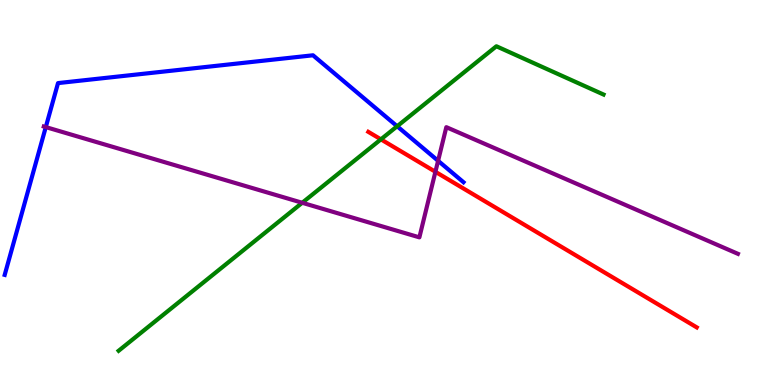[{'lines': ['blue', 'red'], 'intersections': []}, {'lines': ['green', 'red'], 'intersections': [{'x': 4.91, 'y': 6.38}]}, {'lines': ['purple', 'red'], 'intersections': [{'x': 5.62, 'y': 5.54}]}, {'lines': ['blue', 'green'], 'intersections': [{'x': 5.12, 'y': 6.72}]}, {'lines': ['blue', 'purple'], 'intersections': [{'x': 0.591, 'y': 6.7}, {'x': 5.65, 'y': 5.82}]}, {'lines': ['green', 'purple'], 'intersections': [{'x': 3.9, 'y': 4.73}]}]